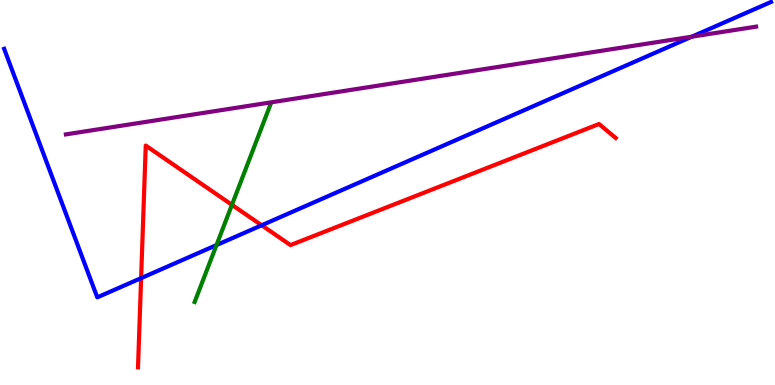[{'lines': ['blue', 'red'], 'intersections': [{'x': 1.82, 'y': 2.78}, {'x': 3.38, 'y': 4.15}]}, {'lines': ['green', 'red'], 'intersections': [{'x': 2.99, 'y': 4.68}]}, {'lines': ['purple', 'red'], 'intersections': []}, {'lines': ['blue', 'green'], 'intersections': [{'x': 2.79, 'y': 3.63}]}, {'lines': ['blue', 'purple'], 'intersections': [{'x': 8.93, 'y': 9.05}]}, {'lines': ['green', 'purple'], 'intersections': []}]